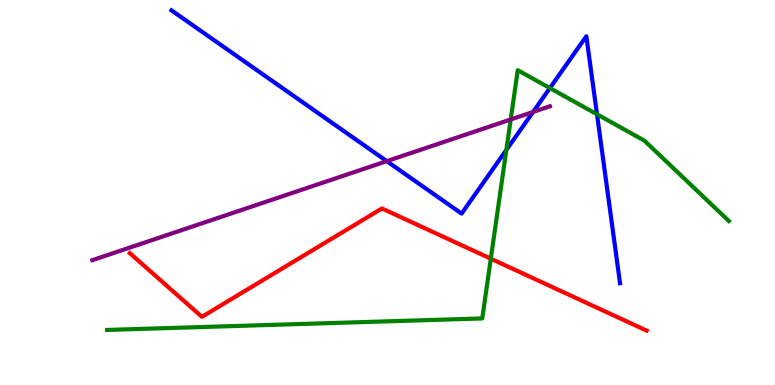[{'lines': ['blue', 'red'], 'intersections': []}, {'lines': ['green', 'red'], 'intersections': [{'x': 6.33, 'y': 3.28}]}, {'lines': ['purple', 'red'], 'intersections': []}, {'lines': ['blue', 'green'], 'intersections': [{'x': 6.53, 'y': 6.1}, {'x': 7.1, 'y': 7.71}, {'x': 7.7, 'y': 7.03}]}, {'lines': ['blue', 'purple'], 'intersections': [{'x': 4.99, 'y': 5.81}, {'x': 6.88, 'y': 7.09}]}, {'lines': ['green', 'purple'], 'intersections': [{'x': 6.59, 'y': 6.9}]}]